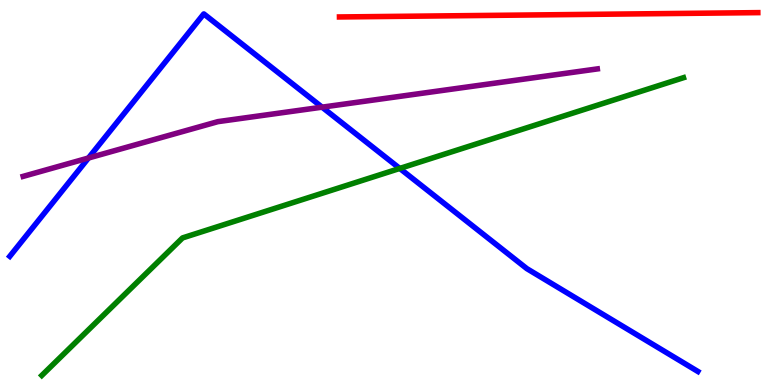[{'lines': ['blue', 'red'], 'intersections': []}, {'lines': ['green', 'red'], 'intersections': []}, {'lines': ['purple', 'red'], 'intersections': []}, {'lines': ['blue', 'green'], 'intersections': [{'x': 5.16, 'y': 5.63}]}, {'lines': ['blue', 'purple'], 'intersections': [{'x': 1.14, 'y': 5.9}, {'x': 4.16, 'y': 7.22}]}, {'lines': ['green', 'purple'], 'intersections': []}]